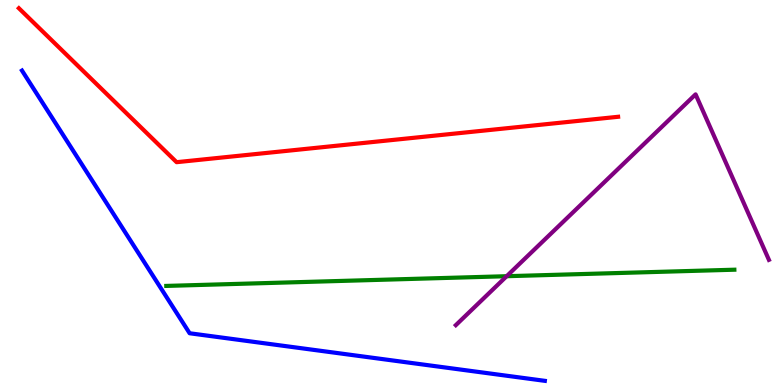[{'lines': ['blue', 'red'], 'intersections': []}, {'lines': ['green', 'red'], 'intersections': []}, {'lines': ['purple', 'red'], 'intersections': []}, {'lines': ['blue', 'green'], 'intersections': []}, {'lines': ['blue', 'purple'], 'intersections': []}, {'lines': ['green', 'purple'], 'intersections': [{'x': 6.54, 'y': 2.83}]}]